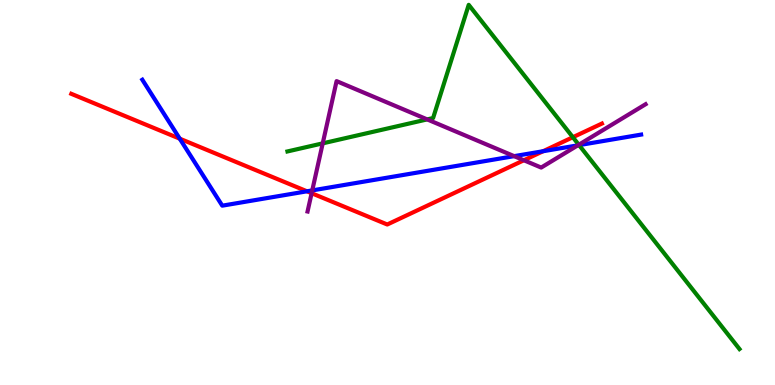[{'lines': ['blue', 'red'], 'intersections': [{'x': 2.32, 'y': 6.4}, {'x': 3.96, 'y': 5.03}, {'x': 7.01, 'y': 6.07}]}, {'lines': ['green', 'red'], 'intersections': [{'x': 7.39, 'y': 6.44}]}, {'lines': ['purple', 'red'], 'intersections': [{'x': 4.02, 'y': 4.98}, {'x': 6.76, 'y': 5.84}]}, {'lines': ['blue', 'green'], 'intersections': [{'x': 7.47, 'y': 6.23}]}, {'lines': ['blue', 'purple'], 'intersections': [{'x': 4.03, 'y': 5.05}, {'x': 6.63, 'y': 5.94}, {'x': 7.46, 'y': 6.23}]}, {'lines': ['green', 'purple'], 'intersections': [{'x': 4.16, 'y': 6.28}, {'x': 5.51, 'y': 6.9}, {'x': 7.47, 'y': 6.24}]}]